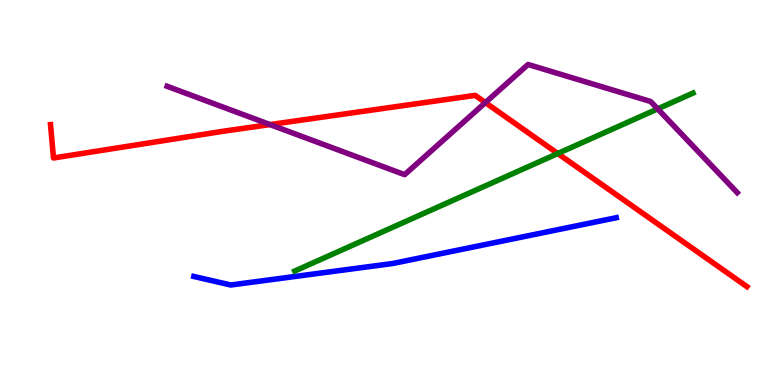[{'lines': ['blue', 'red'], 'intersections': []}, {'lines': ['green', 'red'], 'intersections': [{'x': 7.2, 'y': 6.01}]}, {'lines': ['purple', 'red'], 'intersections': [{'x': 3.48, 'y': 6.76}, {'x': 6.26, 'y': 7.34}]}, {'lines': ['blue', 'green'], 'intersections': []}, {'lines': ['blue', 'purple'], 'intersections': []}, {'lines': ['green', 'purple'], 'intersections': [{'x': 8.49, 'y': 7.17}]}]